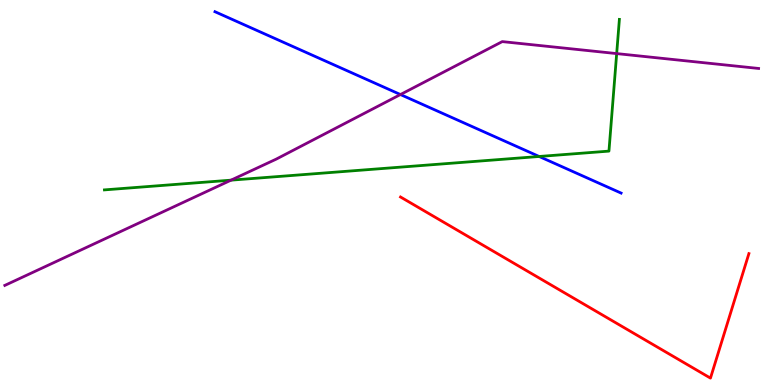[{'lines': ['blue', 'red'], 'intersections': []}, {'lines': ['green', 'red'], 'intersections': []}, {'lines': ['purple', 'red'], 'intersections': []}, {'lines': ['blue', 'green'], 'intersections': [{'x': 6.96, 'y': 5.94}]}, {'lines': ['blue', 'purple'], 'intersections': [{'x': 5.17, 'y': 7.54}]}, {'lines': ['green', 'purple'], 'intersections': [{'x': 2.98, 'y': 5.32}, {'x': 7.96, 'y': 8.61}]}]